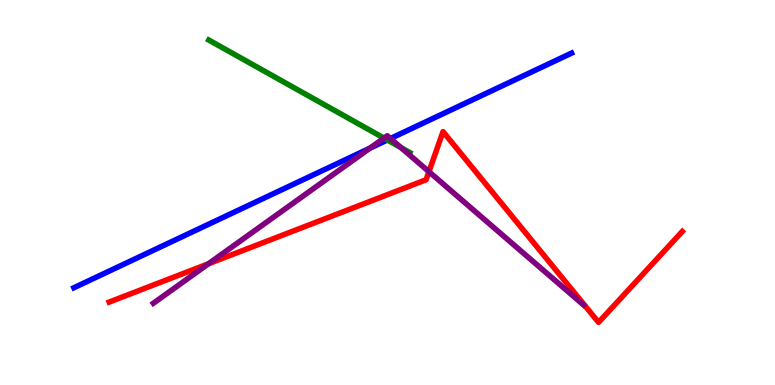[{'lines': ['blue', 'red'], 'intersections': []}, {'lines': ['green', 'red'], 'intersections': []}, {'lines': ['purple', 'red'], 'intersections': [{'x': 2.69, 'y': 3.15}, {'x': 5.53, 'y': 5.54}]}, {'lines': ['blue', 'green'], 'intersections': [{'x': 5.0, 'y': 6.36}]}, {'lines': ['blue', 'purple'], 'intersections': [{'x': 4.77, 'y': 6.15}, {'x': 5.04, 'y': 6.4}]}, {'lines': ['green', 'purple'], 'intersections': [{'x': 4.95, 'y': 6.41}, {'x': 5.18, 'y': 6.16}]}]